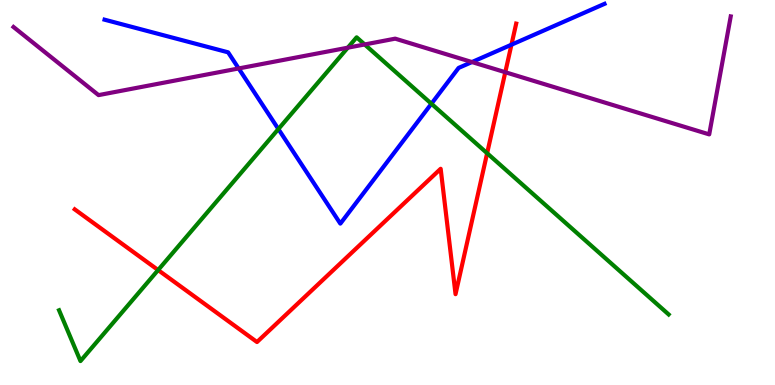[{'lines': ['blue', 'red'], 'intersections': [{'x': 6.6, 'y': 8.84}]}, {'lines': ['green', 'red'], 'intersections': [{'x': 2.04, 'y': 2.99}, {'x': 6.29, 'y': 6.02}]}, {'lines': ['purple', 'red'], 'intersections': [{'x': 6.52, 'y': 8.12}]}, {'lines': ['blue', 'green'], 'intersections': [{'x': 3.59, 'y': 6.65}, {'x': 5.57, 'y': 7.31}]}, {'lines': ['blue', 'purple'], 'intersections': [{'x': 3.08, 'y': 8.22}, {'x': 6.09, 'y': 8.39}]}, {'lines': ['green', 'purple'], 'intersections': [{'x': 4.49, 'y': 8.76}, {'x': 4.71, 'y': 8.84}]}]